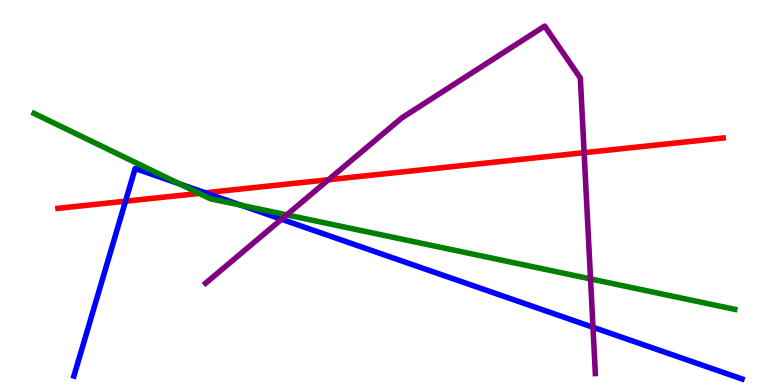[{'lines': ['blue', 'red'], 'intersections': [{'x': 1.62, 'y': 4.77}, {'x': 2.65, 'y': 4.99}]}, {'lines': ['green', 'red'], 'intersections': [{'x': 2.57, 'y': 4.98}]}, {'lines': ['purple', 'red'], 'intersections': [{'x': 4.24, 'y': 5.33}, {'x': 7.54, 'y': 6.03}]}, {'lines': ['blue', 'green'], 'intersections': [{'x': 2.32, 'y': 5.22}, {'x': 3.11, 'y': 4.67}]}, {'lines': ['blue', 'purple'], 'intersections': [{'x': 3.63, 'y': 4.31}, {'x': 7.65, 'y': 1.5}]}, {'lines': ['green', 'purple'], 'intersections': [{'x': 3.7, 'y': 4.42}, {'x': 7.62, 'y': 2.76}]}]